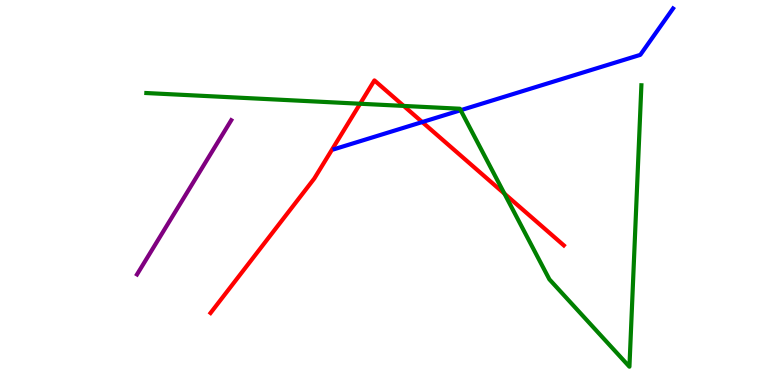[{'lines': ['blue', 'red'], 'intersections': [{'x': 5.45, 'y': 6.83}]}, {'lines': ['green', 'red'], 'intersections': [{'x': 4.65, 'y': 7.31}, {'x': 5.21, 'y': 7.25}, {'x': 6.51, 'y': 4.97}]}, {'lines': ['purple', 'red'], 'intersections': []}, {'lines': ['blue', 'green'], 'intersections': [{'x': 5.94, 'y': 7.14}]}, {'lines': ['blue', 'purple'], 'intersections': []}, {'lines': ['green', 'purple'], 'intersections': []}]